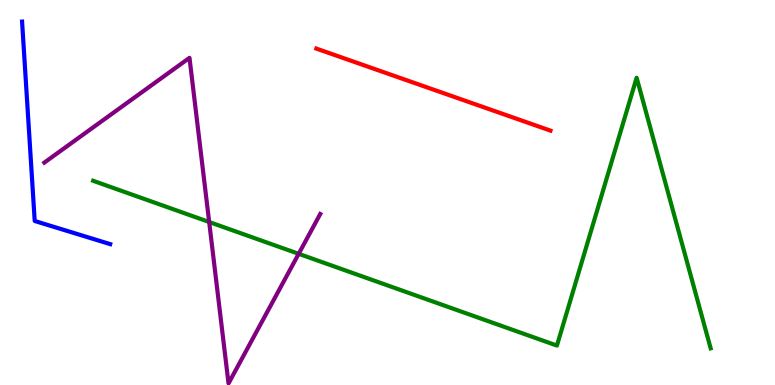[{'lines': ['blue', 'red'], 'intersections': []}, {'lines': ['green', 'red'], 'intersections': []}, {'lines': ['purple', 'red'], 'intersections': []}, {'lines': ['blue', 'green'], 'intersections': []}, {'lines': ['blue', 'purple'], 'intersections': []}, {'lines': ['green', 'purple'], 'intersections': [{'x': 2.7, 'y': 4.23}, {'x': 3.85, 'y': 3.41}]}]